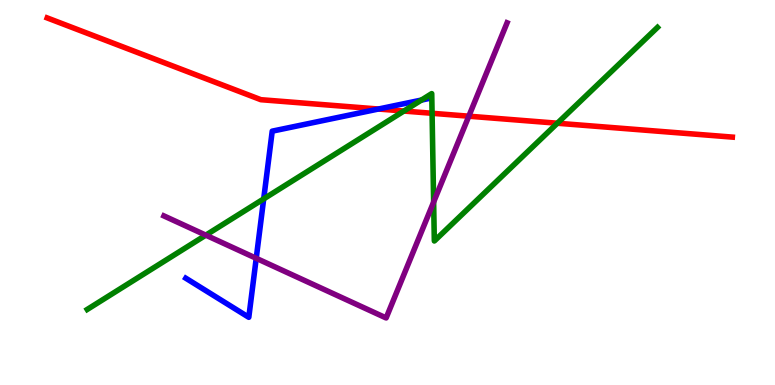[{'lines': ['blue', 'red'], 'intersections': [{'x': 4.88, 'y': 7.17}]}, {'lines': ['green', 'red'], 'intersections': [{'x': 5.21, 'y': 7.12}, {'x': 5.58, 'y': 7.06}, {'x': 7.19, 'y': 6.8}]}, {'lines': ['purple', 'red'], 'intersections': [{'x': 6.05, 'y': 6.98}]}, {'lines': ['blue', 'green'], 'intersections': [{'x': 3.4, 'y': 4.83}, {'x': 5.44, 'y': 7.4}]}, {'lines': ['blue', 'purple'], 'intersections': [{'x': 3.31, 'y': 3.29}]}, {'lines': ['green', 'purple'], 'intersections': [{'x': 2.66, 'y': 3.89}, {'x': 5.6, 'y': 4.75}]}]